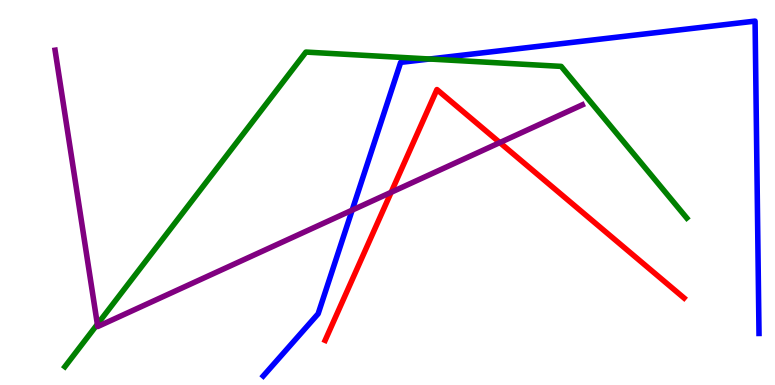[{'lines': ['blue', 'red'], 'intersections': []}, {'lines': ['green', 'red'], 'intersections': []}, {'lines': ['purple', 'red'], 'intersections': [{'x': 5.05, 'y': 5.01}, {'x': 6.45, 'y': 6.3}]}, {'lines': ['blue', 'green'], 'intersections': [{'x': 5.54, 'y': 8.47}]}, {'lines': ['blue', 'purple'], 'intersections': [{'x': 4.54, 'y': 4.54}]}, {'lines': ['green', 'purple'], 'intersections': [{'x': 1.26, 'y': 1.58}]}]